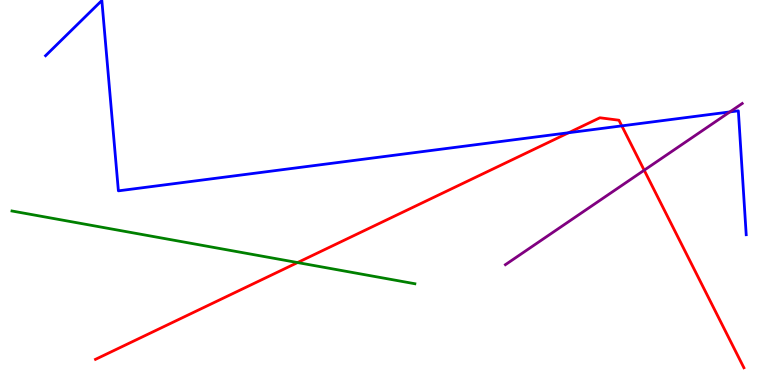[{'lines': ['blue', 'red'], 'intersections': [{'x': 7.34, 'y': 6.55}, {'x': 8.02, 'y': 6.73}]}, {'lines': ['green', 'red'], 'intersections': [{'x': 3.84, 'y': 3.18}]}, {'lines': ['purple', 'red'], 'intersections': [{'x': 8.31, 'y': 5.58}]}, {'lines': ['blue', 'green'], 'intersections': []}, {'lines': ['blue', 'purple'], 'intersections': [{'x': 9.42, 'y': 7.09}]}, {'lines': ['green', 'purple'], 'intersections': []}]